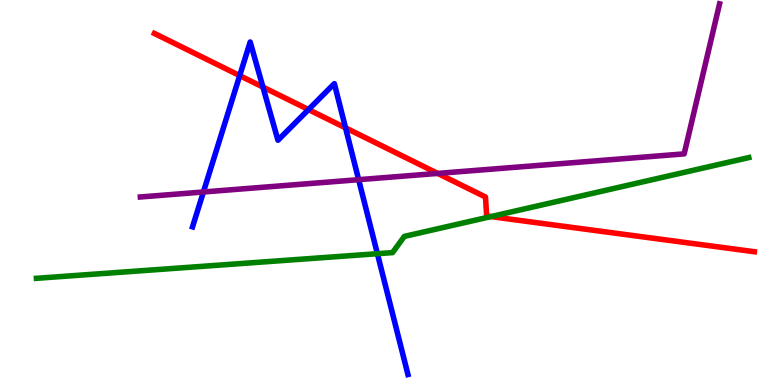[{'lines': ['blue', 'red'], 'intersections': [{'x': 3.09, 'y': 8.04}, {'x': 3.39, 'y': 7.74}, {'x': 3.98, 'y': 7.15}, {'x': 4.46, 'y': 6.68}]}, {'lines': ['green', 'red'], 'intersections': [{'x': 6.33, 'y': 4.37}]}, {'lines': ['purple', 'red'], 'intersections': [{'x': 5.65, 'y': 5.5}]}, {'lines': ['blue', 'green'], 'intersections': [{'x': 4.87, 'y': 3.41}]}, {'lines': ['blue', 'purple'], 'intersections': [{'x': 2.62, 'y': 5.01}, {'x': 4.63, 'y': 5.33}]}, {'lines': ['green', 'purple'], 'intersections': []}]